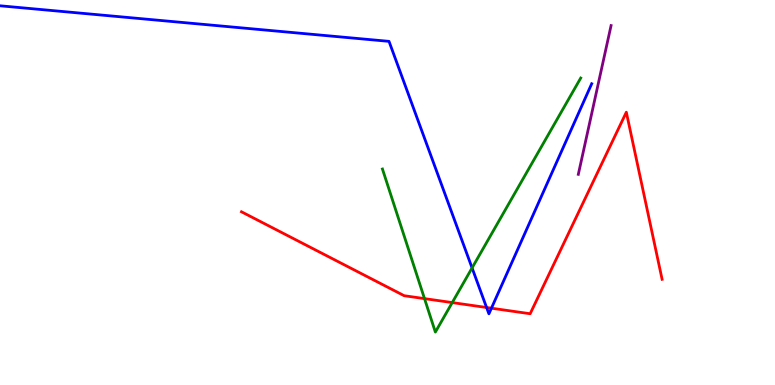[{'lines': ['blue', 'red'], 'intersections': [{'x': 6.28, 'y': 2.01}, {'x': 6.34, 'y': 1.99}]}, {'lines': ['green', 'red'], 'intersections': [{'x': 5.48, 'y': 2.24}, {'x': 5.84, 'y': 2.14}]}, {'lines': ['purple', 'red'], 'intersections': []}, {'lines': ['blue', 'green'], 'intersections': [{'x': 6.09, 'y': 3.04}]}, {'lines': ['blue', 'purple'], 'intersections': []}, {'lines': ['green', 'purple'], 'intersections': []}]